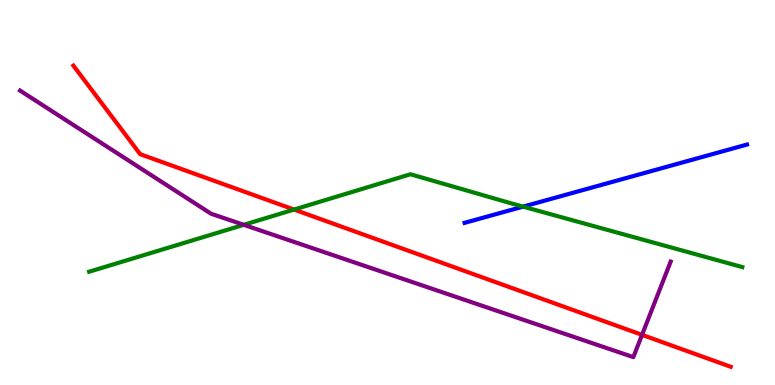[{'lines': ['blue', 'red'], 'intersections': []}, {'lines': ['green', 'red'], 'intersections': [{'x': 3.79, 'y': 4.56}]}, {'lines': ['purple', 'red'], 'intersections': [{'x': 8.28, 'y': 1.3}]}, {'lines': ['blue', 'green'], 'intersections': [{'x': 6.75, 'y': 4.63}]}, {'lines': ['blue', 'purple'], 'intersections': []}, {'lines': ['green', 'purple'], 'intersections': [{'x': 3.15, 'y': 4.16}]}]